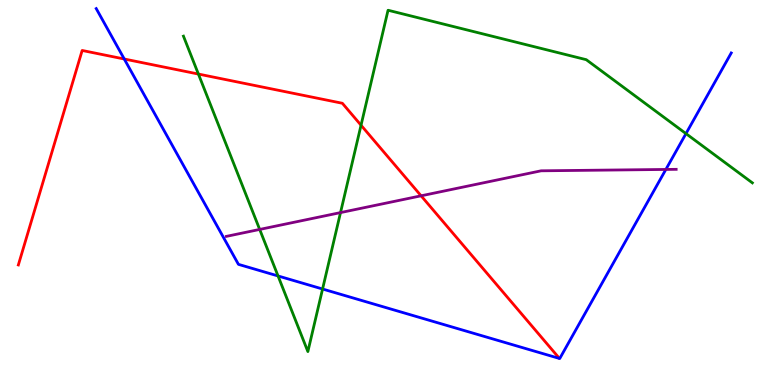[{'lines': ['blue', 'red'], 'intersections': [{'x': 1.6, 'y': 8.47}]}, {'lines': ['green', 'red'], 'intersections': [{'x': 2.56, 'y': 8.08}, {'x': 4.66, 'y': 6.75}]}, {'lines': ['purple', 'red'], 'intersections': [{'x': 5.43, 'y': 4.91}]}, {'lines': ['blue', 'green'], 'intersections': [{'x': 3.59, 'y': 2.83}, {'x': 4.16, 'y': 2.49}, {'x': 8.85, 'y': 6.53}]}, {'lines': ['blue', 'purple'], 'intersections': [{'x': 8.59, 'y': 5.6}]}, {'lines': ['green', 'purple'], 'intersections': [{'x': 3.35, 'y': 4.04}, {'x': 4.39, 'y': 4.48}]}]